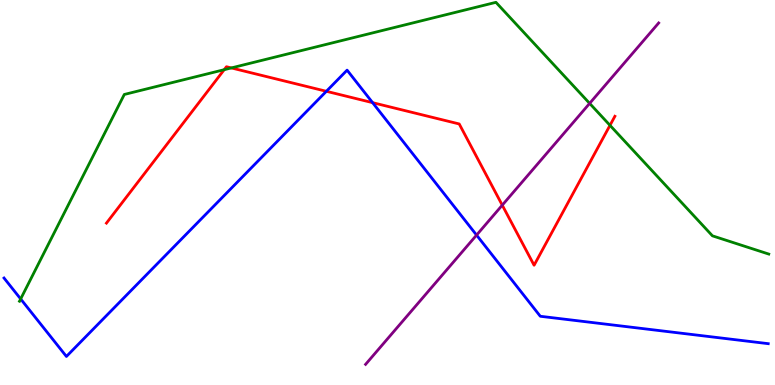[{'lines': ['blue', 'red'], 'intersections': [{'x': 4.21, 'y': 7.63}, {'x': 4.81, 'y': 7.33}]}, {'lines': ['green', 'red'], 'intersections': [{'x': 2.89, 'y': 8.19}, {'x': 2.98, 'y': 8.24}, {'x': 7.87, 'y': 6.74}]}, {'lines': ['purple', 'red'], 'intersections': [{'x': 6.48, 'y': 4.67}]}, {'lines': ['blue', 'green'], 'intersections': [{'x': 0.267, 'y': 2.24}]}, {'lines': ['blue', 'purple'], 'intersections': [{'x': 6.15, 'y': 3.89}]}, {'lines': ['green', 'purple'], 'intersections': [{'x': 7.61, 'y': 7.31}]}]